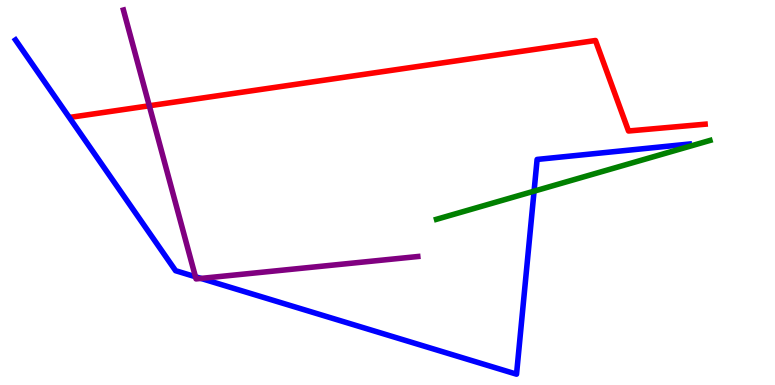[{'lines': ['blue', 'red'], 'intersections': []}, {'lines': ['green', 'red'], 'intersections': []}, {'lines': ['purple', 'red'], 'intersections': [{'x': 1.93, 'y': 7.25}]}, {'lines': ['blue', 'green'], 'intersections': [{'x': 6.89, 'y': 5.03}]}, {'lines': ['blue', 'purple'], 'intersections': [{'x': 2.52, 'y': 2.81}, {'x': 2.59, 'y': 2.77}]}, {'lines': ['green', 'purple'], 'intersections': []}]